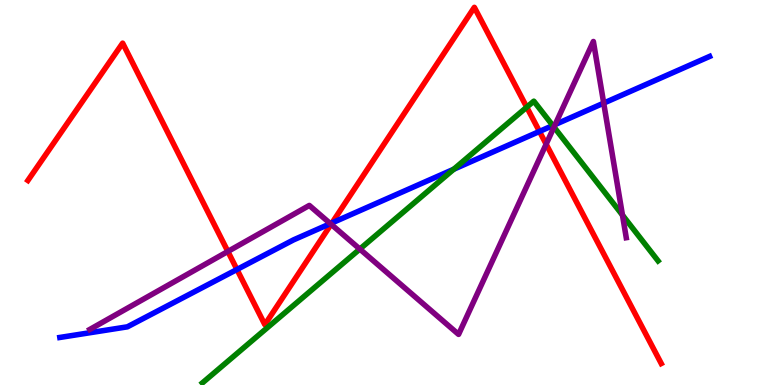[{'lines': ['blue', 'red'], 'intersections': [{'x': 3.06, 'y': 3.0}, {'x': 4.28, 'y': 4.21}, {'x': 6.96, 'y': 6.59}]}, {'lines': ['green', 'red'], 'intersections': [{'x': 6.8, 'y': 7.22}]}, {'lines': ['purple', 'red'], 'intersections': [{'x': 2.94, 'y': 3.47}, {'x': 4.27, 'y': 4.17}, {'x': 7.05, 'y': 6.26}]}, {'lines': ['blue', 'green'], 'intersections': [{'x': 5.85, 'y': 5.6}, {'x': 7.13, 'y': 6.74}]}, {'lines': ['blue', 'purple'], 'intersections': [{'x': 4.26, 'y': 4.19}, {'x': 7.16, 'y': 6.77}, {'x': 7.79, 'y': 7.32}]}, {'lines': ['green', 'purple'], 'intersections': [{'x': 4.64, 'y': 3.53}, {'x': 7.15, 'y': 6.7}, {'x': 8.03, 'y': 4.41}]}]